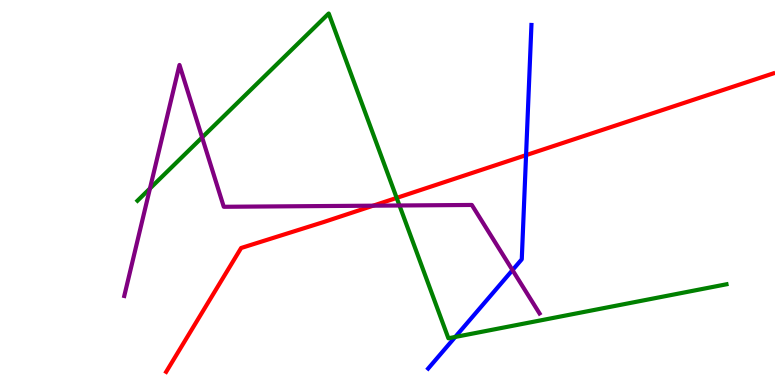[{'lines': ['blue', 'red'], 'intersections': [{'x': 6.79, 'y': 5.97}]}, {'lines': ['green', 'red'], 'intersections': [{'x': 5.12, 'y': 4.86}]}, {'lines': ['purple', 'red'], 'intersections': [{'x': 4.81, 'y': 4.66}]}, {'lines': ['blue', 'green'], 'intersections': [{'x': 5.87, 'y': 1.25}]}, {'lines': ['blue', 'purple'], 'intersections': [{'x': 6.61, 'y': 2.98}]}, {'lines': ['green', 'purple'], 'intersections': [{'x': 1.93, 'y': 5.1}, {'x': 2.61, 'y': 6.43}, {'x': 5.15, 'y': 4.66}]}]